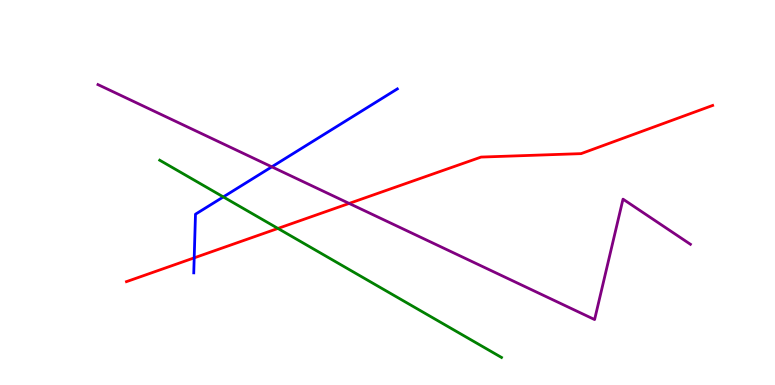[{'lines': ['blue', 'red'], 'intersections': [{'x': 2.51, 'y': 3.3}]}, {'lines': ['green', 'red'], 'intersections': [{'x': 3.59, 'y': 4.07}]}, {'lines': ['purple', 'red'], 'intersections': [{'x': 4.51, 'y': 4.72}]}, {'lines': ['blue', 'green'], 'intersections': [{'x': 2.88, 'y': 4.89}]}, {'lines': ['blue', 'purple'], 'intersections': [{'x': 3.51, 'y': 5.67}]}, {'lines': ['green', 'purple'], 'intersections': []}]